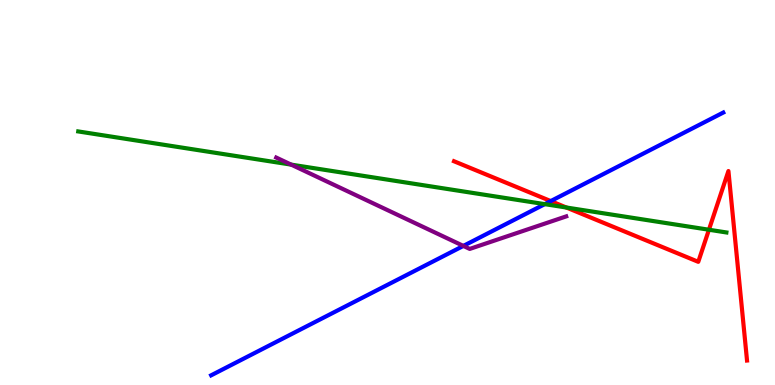[{'lines': ['blue', 'red'], 'intersections': [{'x': 7.11, 'y': 4.78}]}, {'lines': ['green', 'red'], 'intersections': [{'x': 7.31, 'y': 4.61}, {'x': 9.15, 'y': 4.03}]}, {'lines': ['purple', 'red'], 'intersections': []}, {'lines': ['blue', 'green'], 'intersections': [{'x': 7.03, 'y': 4.7}]}, {'lines': ['blue', 'purple'], 'intersections': [{'x': 5.98, 'y': 3.61}]}, {'lines': ['green', 'purple'], 'intersections': [{'x': 3.76, 'y': 5.72}]}]